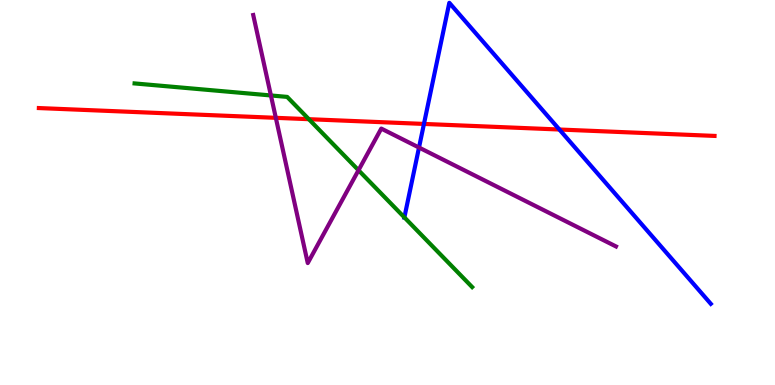[{'lines': ['blue', 'red'], 'intersections': [{'x': 5.47, 'y': 6.78}, {'x': 7.22, 'y': 6.64}]}, {'lines': ['green', 'red'], 'intersections': [{'x': 3.99, 'y': 6.9}]}, {'lines': ['purple', 'red'], 'intersections': [{'x': 3.56, 'y': 6.94}]}, {'lines': ['blue', 'green'], 'intersections': [{'x': 5.22, 'y': 4.35}]}, {'lines': ['blue', 'purple'], 'intersections': [{'x': 5.41, 'y': 6.17}]}, {'lines': ['green', 'purple'], 'intersections': [{'x': 3.5, 'y': 7.52}, {'x': 4.63, 'y': 5.58}]}]